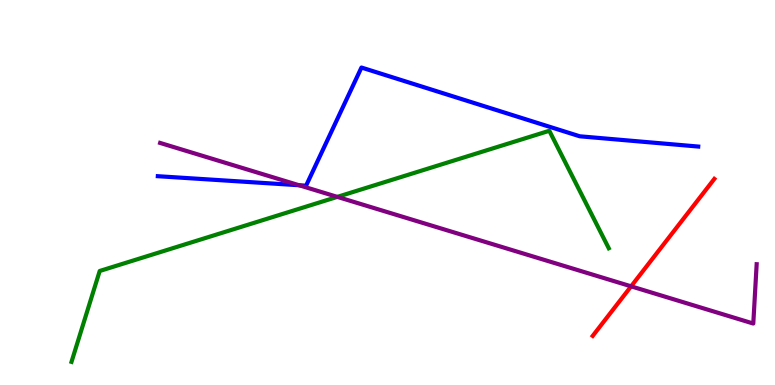[{'lines': ['blue', 'red'], 'intersections': []}, {'lines': ['green', 'red'], 'intersections': []}, {'lines': ['purple', 'red'], 'intersections': [{'x': 8.14, 'y': 2.56}]}, {'lines': ['blue', 'green'], 'intersections': []}, {'lines': ['blue', 'purple'], 'intersections': [{'x': 3.86, 'y': 5.19}]}, {'lines': ['green', 'purple'], 'intersections': [{'x': 4.35, 'y': 4.89}]}]